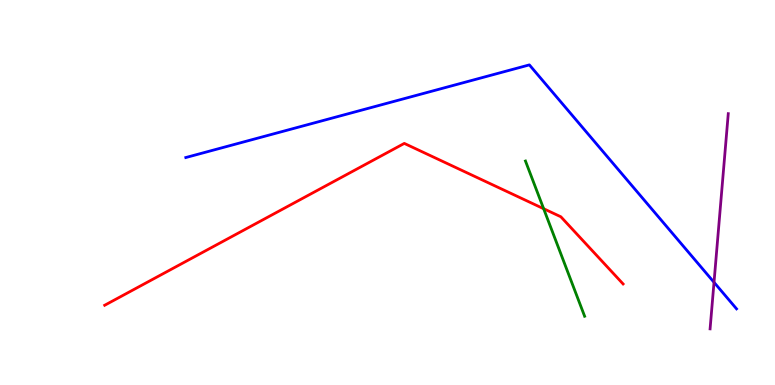[{'lines': ['blue', 'red'], 'intersections': []}, {'lines': ['green', 'red'], 'intersections': [{'x': 7.01, 'y': 4.58}]}, {'lines': ['purple', 'red'], 'intersections': []}, {'lines': ['blue', 'green'], 'intersections': []}, {'lines': ['blue', 'purple'], 'intersections': [{'x': 9.21, 'y': 2.67}]}, {'lines': ['green', 'purple'], 'intersections': []}]